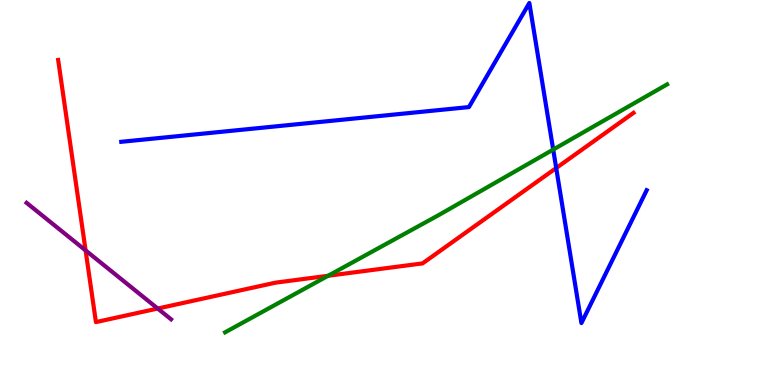[{'lines': ['blue', 'red'], 'intersections': [{'x': 7.18, 'y': 5.64}]}, {'lines': ['green', 'red'], 'intersections': [{'x': 4.23, 'y': 2.84}]}, {'lines': ['purple', 'red'], 'intersections': [{'x': 1.1, 'y': 3.5}, {'x': 2.04, 'y': 1.99}]}, {'lines': ['blue', 'green'], 'intersections': [{'x': 7.14, 'y': 6.11}]}, {'lines': ['blue', 'purple'], 'intersections': []}, {'lines': ['green', 'purple'], 'intersections': []}]